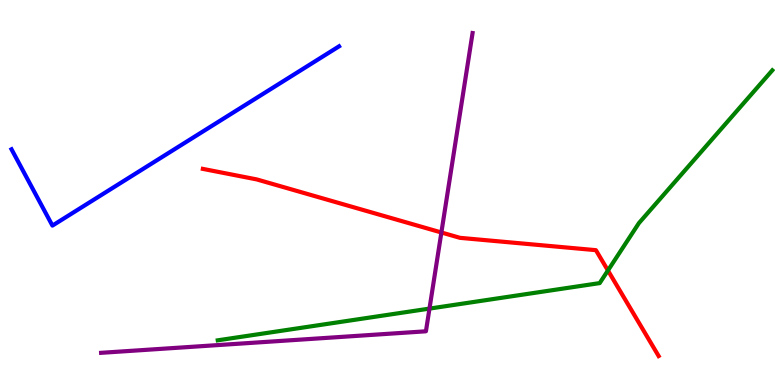[{'lines': ['blue', 'red'], 'intersections': []}, {'lines': ['green', 'red'], 'intersections': [{'x': 7.84, 'y': 2.97}]}, {'lines': ['purple', 'red'], 'intersections': [{'x': 5.7, 'y': 3.96}]}, {'lines': ['blue', 'green'], 'intersections': []}, {'lines': ['blue', 'purple'], 'intersections': []}, {'lines': ['green', 'purple'], 'intersections': [{'x': 5.54, 'y': 1.98}]}]